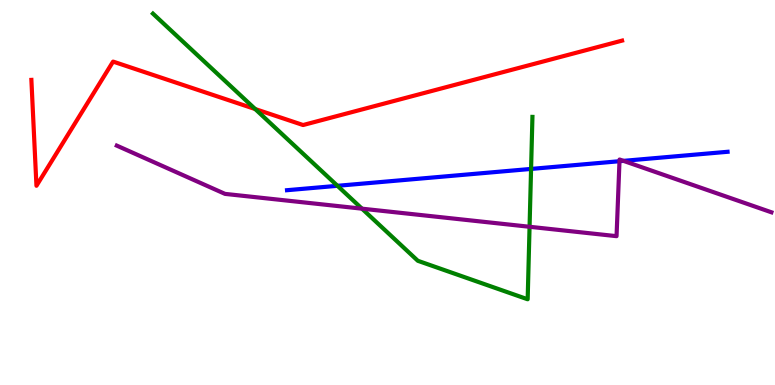[{'lines': ['blue', 'red'], 'intersections': []}, {'lines': ['green', 'red'], 'intersections': [{'x': 3.29, 'y': 7.17}]}, {'lines': ['purple', 'red'], 'intersections': []}, {'lines': ['blue', 'green'], 'intersections': [{'x': 4.35, 'y': 5.17}, {'x': 6.85, 'y': 5.61}]}, {'lines': ['blue', 'purple'], 'intersections': [{'x': 7.99, 'y': 5.81}, {'x': 8.04, 'y': 5.82}]}, {'lines': ['green', 'purple'], 'intersections': [{'x': 4.67, 'y': 4.58}, {'x': 6.83, 'y': 4.11}]}]